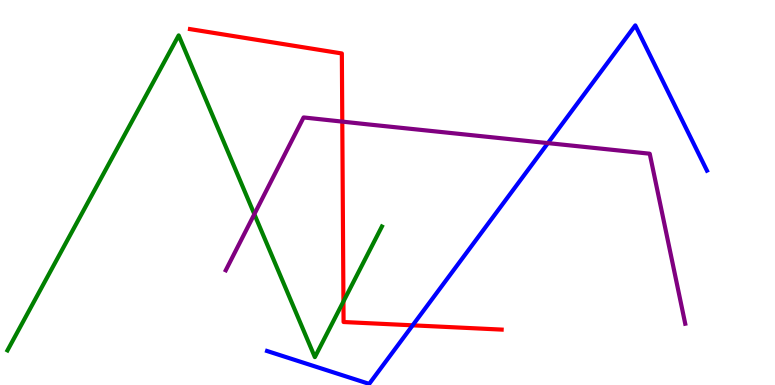[{'lines': ['blue', 'red'], 'intersections': [{'x': 5.32, 'y': 1.55}]}, {'lines': ['green', 'red'], 'intersections': [{'x': 4.43, 'y': 2.17}]}, {'lines': ['purple', 'red'], 'intersections': [{'x': 4.42, 'y': 6.84}]}, {'lines': ['blue', 'green'], 'intersections': []}, {'lines': ['blue', 'purple'], 'intersections': [{'x': 7.07, 'y': 6.28}]}, {'lines': ['green', 'purple'], 'intersections': [{'x': 3.28, 'y': 4.44}]}]